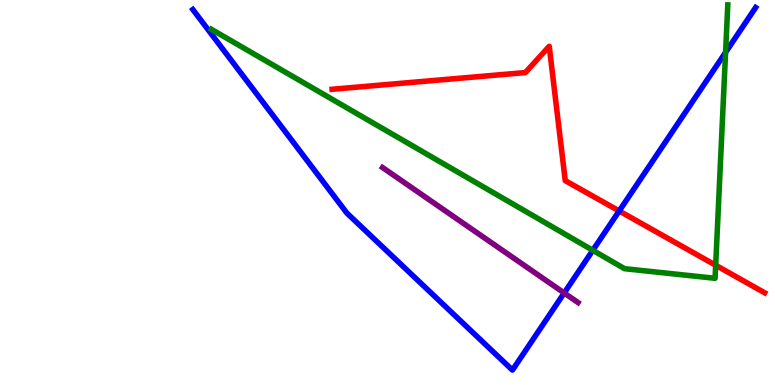[{'lines': ['blue', 'red'], 'intersections': [{'x': 7.99, 'y': 4.52}]}, {'lines': ['green', 'red'], 'intersections': [{'x': 9.23, 'y': 3.11}]}, {'lines': ['purple', 'red'], 'intersections': []}, {'lines': ['blue', 'green'], 'intersections': [{'x': 7.65, 'y': 3.5}, {'x': 9.36, 'y': 8.64}]}, {'lines': ['blue', 'purple'], 'intersections': [{'x': 7.28, 'y': 2.39}]}, {'lines': ['green', 'purple'], 'intersections': []}]